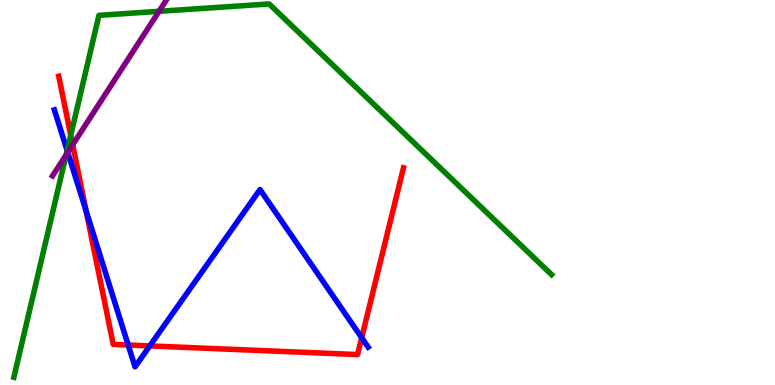[{'lines': ['blue', 'red'], 'intersections': [{'x': 1.11, 'y': 4.52}, {'x': 1.65, 'y': 1.04}, {'x': 1.93, 'y': 1.02}, {'x': 4.67, 'y': 1.23}]}, {'lines': ['green', 'red'], 'intersections': [{'x': 0.913, 'y': 6.49}]}, {'lines': ['purple', 'red'], 'intersections': [{'x': 0.938, 'y': 6.24}]}, {'lines': ['blue', 'green'], 'intersections': [{'x': 0.867, 'y': 6.09}]}, {'lines': ['blue', 'purple'], 'intersections': [{'x': 0.874, 'y': 6.04}]}, {'lines': ['green', 'purple'], 'intersections': [{'x': 0.854, 'y': 5.98}, {'x': 2.05, 'y': 9.71}]}]